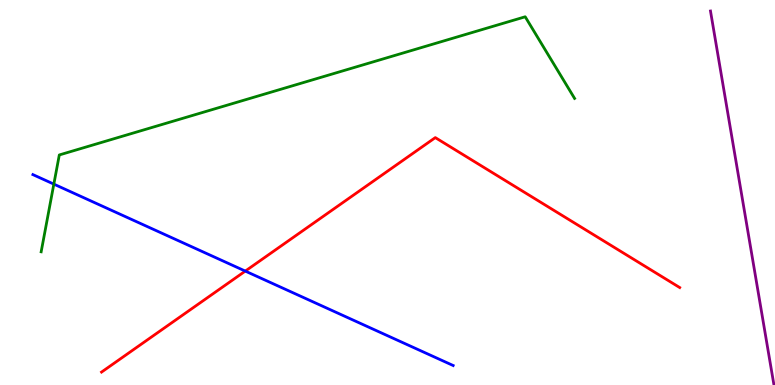[{'lines': ['blue', 'red'], 'intersections': [{'x': 3.17, 'y': 2.96}]}, {'lines': ['green', 'red'], 'intersections': []}, {'lines': ['purple', 'red'], 'intersections': []}, {'lines': ['blue', 'green'], 'intersections': [{'x': 0.695, 'y': 5.22}]}, {'lines': ['blue', 'purple'], 'intersections': []}, {'lines': ['green', 'purple'], 'intersections': []}]